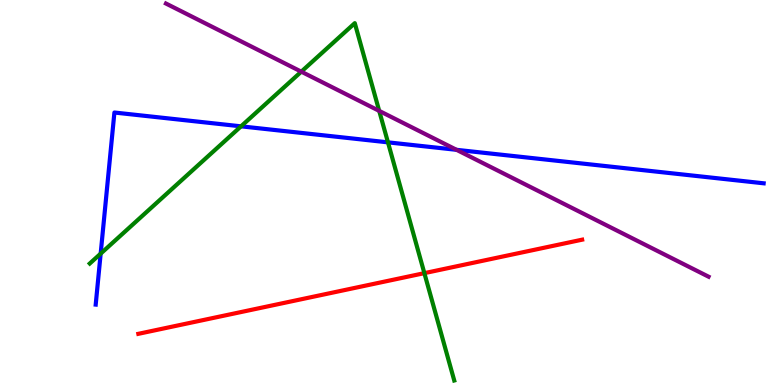[{'lines': ['blue', 'red'], 'intersections': []}, {'lines': ['green', 'red'], 'intersections': [{'x': 5.48, 'y': 2.91}]}, {'lines': ['purple', 'red'], 'intersections': []}, {'lines': ['blue', 'green'], 'intersections': [{'x': 1.3, 'y': 3.41}, {'x': 3.11, 'y': 6.72}, {'x': 5.01, 'y': 6.3}]}, {'lines': ['blue', 'purple'], 'intersections': [{'x': 5.89, 'y': 6.11}]}, {'lines': ['green', 'purple'], 'intersections': [{'x': 3.89, 'y': 8.14}, {'x': 4.89, 'y': 7.12}]}]